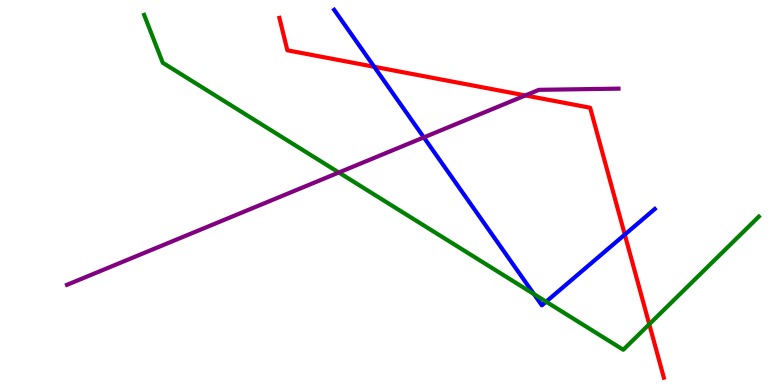[{'lines': ['blue', 'red'], 'intersections': [{'x': 4.83, 'y': 8.27}, {'x': 8.06, 'y': 3.91}]}, {'lines': ['green', 'red'], 'intersections': [{'x': 8.38, 'y': 1.58}]}, {'lines': ['purple', 'red'], 'intersections': [{'x': 6.78, 'y': 7.52}]}, {'lines': ['blue', 'green'], 'intersections': [{'x': 6.89, 'y': 2.36}, {'x': 7.05, 'y': 2.16}]}, {'lines': ['blue', 'purple'], 'intersections': [{'x': 5.47, 'y': 6.43}]}, {'lines': ['green', 'purple'], 'intersections': [{'x': 4.37, 'y': 5.52}]}]